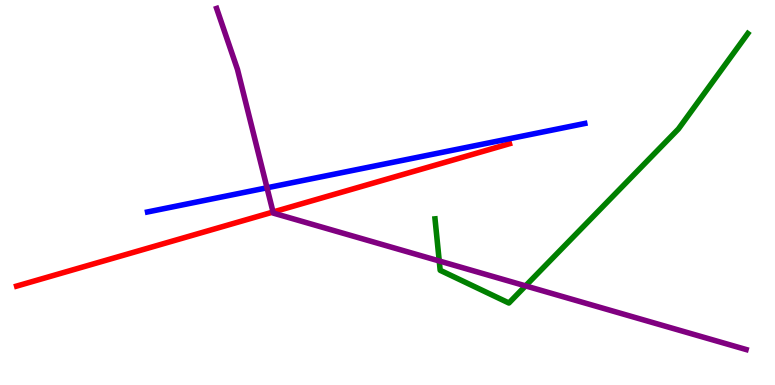[{'lines': ['blue', 'red'], 'intersections': []}, {'lines': ['green', 'red'], 'intersections': []}, {'lines': ['purple', 'red'], 'intersections': [{'x': 3.52, 'y': 4.49}]}, {'lines': ['blue', 'green'], 'intersections': []}, {'lines': ['blue', 'purple'], 'intersections': [{'x': 3.45, 'y': 5.12}]}, {'lines': ['green', 'purple'], 'intersections': [{'x': 5.67, 'y': 3.22}, {'x': 6.78, 'y': 2.57}]}]